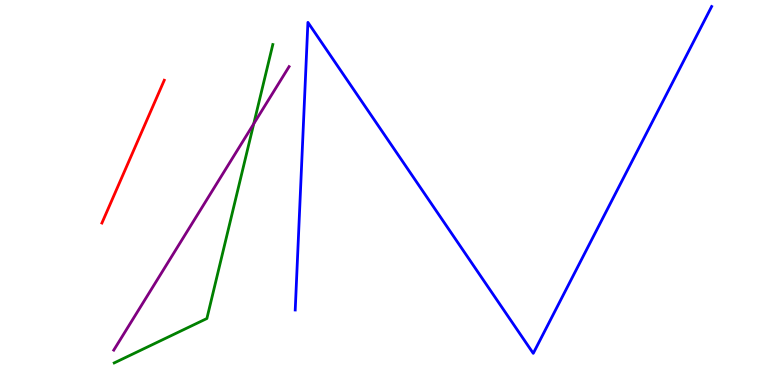[{'lines': ['blue', 'red'], 'intersections': []}, {'lines': ['green', 'red'], 'intersections': []}, {'lines': ['purple', 'red'], 'intersections': []}, {'lines': ['blue', 'green'], 'intersections': []}, {'lines': ['blue', 'purple'], 'intersections': []}, {'lines': ['green', 'purple'], 'intersections': [{'x': 3.27, 'y': 6.78}]}]